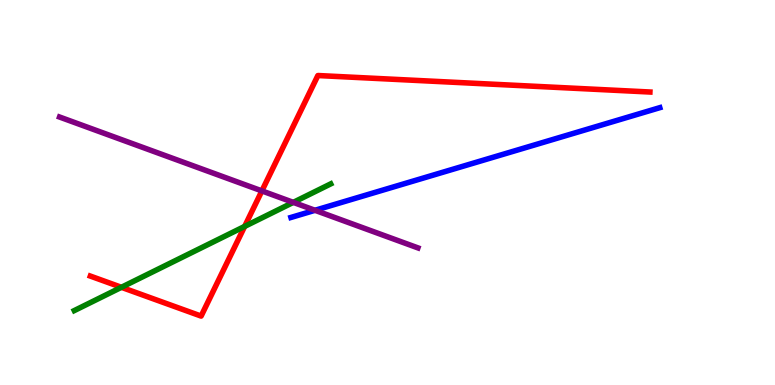[{'lines': ['blue', 'red'], 'intersections': []}, {'lines': ['green', 'red'], 'intersections': [{'x': 1.57, 'y': 2.54}, {'x': 3.16, 'y': 4.12}]}, {'lines': ['purple', 'red'], 'intersections': [{'x': 3.38, 'y': 5.04}]}, {'lines': ['blue', 'green'], 'intersections': []}, {'lines': ['blue', 'purple'], 'intersections': [{'x': 4.06, 'y': 4.54}]}, {'lines': ['green', 'purple'], 'intersections': [{'x': 3.78, 'y': 4.74}]}]